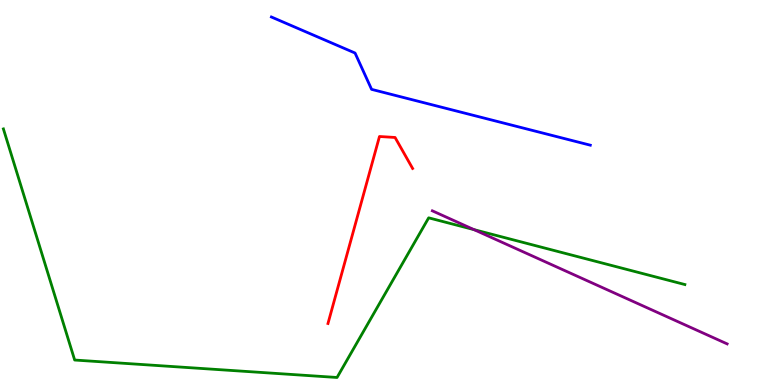[{'lines': ['blue', 'red'], 'intersections': []}, {'lines': ['green', 'red'], 'intersections': []}, {'lines': ['purple', 'red'], 'intersections': []}, {'lines': ['blue', 'green'], 'intersections': []}, {'lines': ['blue', 'purple'], 'intersections': []}, {'lines': ['green', 'purple'], 'intersections': [{'x': 6.12, 'y': 4.04}]}]